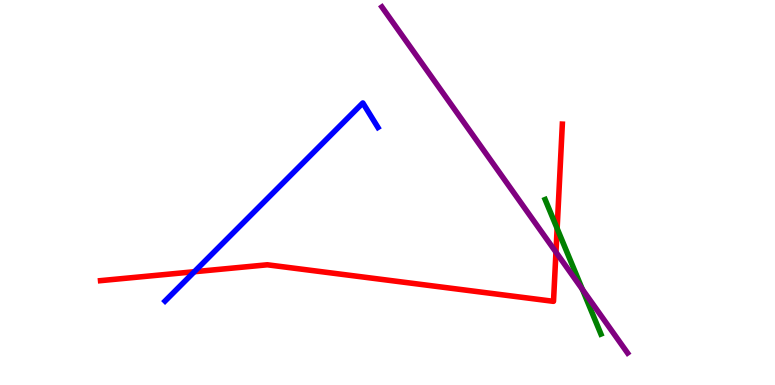[{'lines': ['blue', 'red'], 'intersections': [{'x': 2.51, 'y': 2.94}]}, {'lines': ['green', 'red'], 'intersections': [{'x': 7.19, 'y': 4.07}]}, {'lines': ['purple', 'red'], 'intersections': [{'x': 7.17, 'y': 3.45}]}, {'lines': ['blue', 'green'], 'intersections': []}, {'lines': ['blue', 'purple'], 'intersections': []}, {'lines': ['green', 'purple'], 'intersections': [{'x': 7.51, 'y': 2.48}]}]